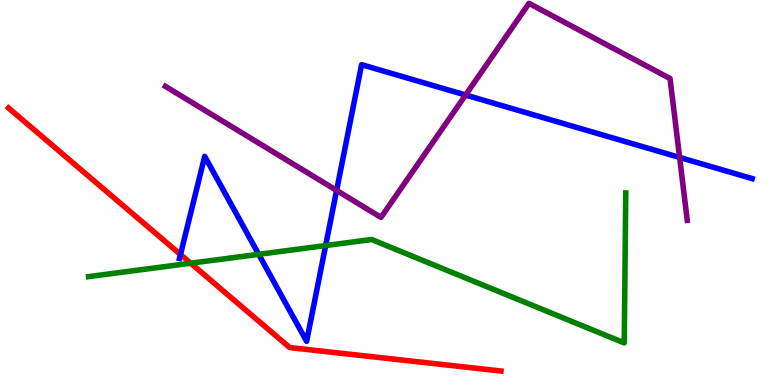[{'lines': ['blue', 'red'], 'intersections': [{'x': 2.33, 'y': 3.39}]}, {'lines': ['green', 'red'], 'intersections': [{'x': 2.46, 'y': 3.16}]}, {'lines': ['purple', 'red'], 'intersections': []}, {'lines': ['blue', 'green'], 'intersections': [{'x': 3.34, 'y': 3.39}, {'x': 4.2, 'y': 3.62}]}, {'lines': ['blue', 'purple'], 'intersections': [{'x': 4.34, 'y': 5.05}, {'x': 6.01, 'y': 7.53}, {'x': 8.77, 'y': 5.91}]}, {'lines': ['green', 'purple'], 'intersections': []}]